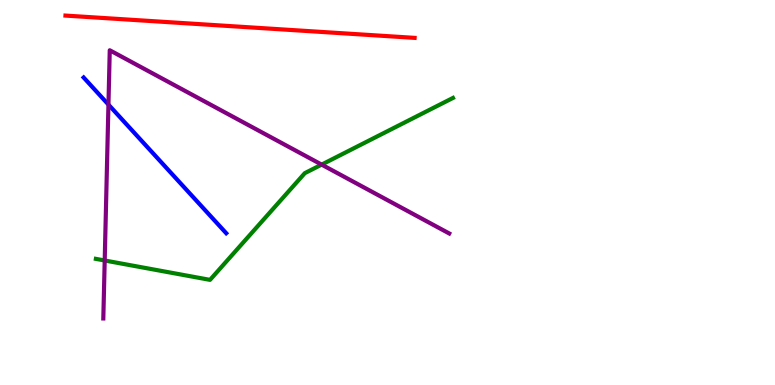[{'lines': ['blue', 'red'], 'intersections': []}, {'lines': ['green', 'red'], 'intersections': []}, {'lines': ['purple', 'red'], 'intersections': []}, {'lines': ['blue', 'green'], 'intersections': []}, {'lines': ['blue', 'purple'], 'intersections': [{'x': 1.4, 'y': 7.28}]}, {'lines': ['green', 'purple'], 'intersections': [{'x': 1.35, 'y': 3.23}, {'x': 4.15, 'y': 5.72}]}]